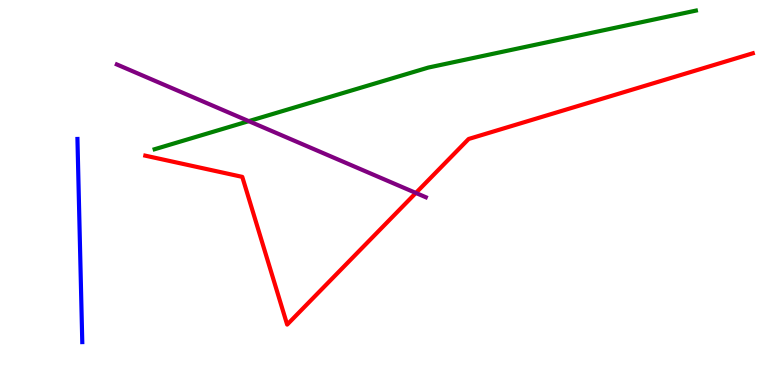[{'lines': ['blue', 'red'], 'intersections': []}, {'lines': ['green', 'red'], 'intersections': []}, {'lines': ['purple', 'red'], 'intersections': [{'x': 5.37, 'y': 4.99}]}, {'lines': ['blue', 'green'], 'intersections': []}, {'lines': ['blue', 'purple'], 'intersections': []}, {'lines': ['green', 'purple'], 'intersections': [{'x': 3.21, 'y': 6.85}]}]